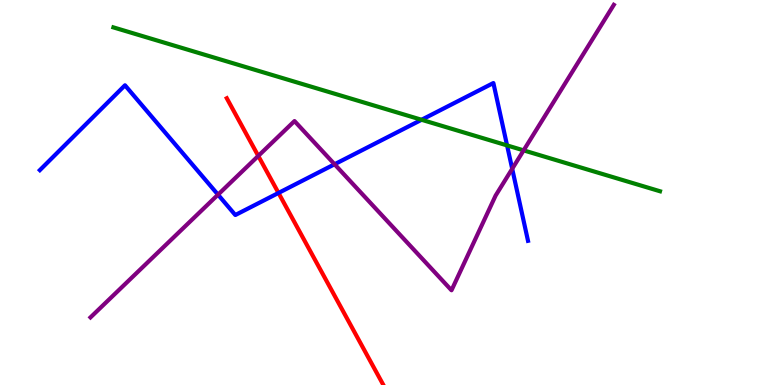[{'lines': ['blue', 'red'], 'intersections': [{'x': 3.59, 'y': 4.99}]}, {'lines': ['green', 'red'], 'intersections': []}, {'lines': ['purple', 'red'], 'intersections': [{'x': 3.33, 'y': 5.95}]}, {'lines': ['blue', 'green'], 'intersections': [{'x': 5.44, 'y': 6.89}, {'x': 6.54, 'y': 6.22}]}, {'lines': ['blue', 'purple'], 'intersections': [{'x': 2.81, 'y': 4.94}, {'x': 4.32, 'y': 5.73}, {'x': 6.61, 'y': 5.62}]}, {'lines': ['green', 'purple'], 'intersections': [{'x': 6.76, 'y': 6.09}]}]